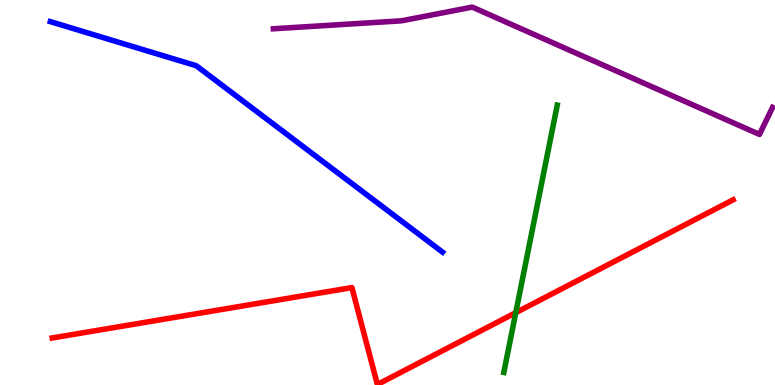[{'lines': ['blue', 'red'], 'intersections': []}, {'lines': ['green', 'red'], 'intersections': [{'x': 6.66, 'y': 1.88}]}, {'lines': ['purple', 'red'], 'intersections': []}, {'lines': ['blue', 'green'], 'intersections': []}, {'lines': ['blue', 'purple'], 'intersections': []}, {'lines': ['green', 'purple'], 'intersections': []}]